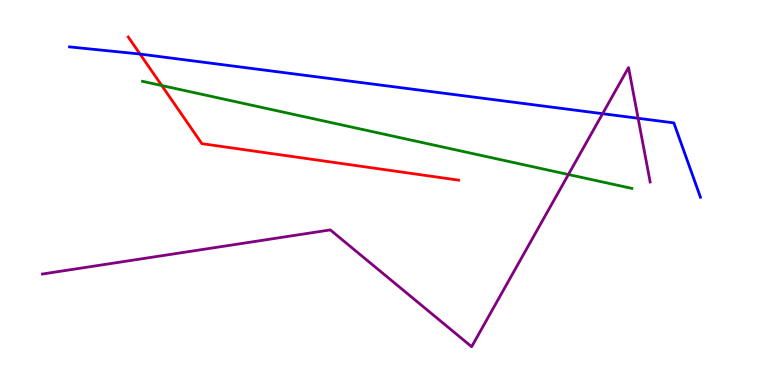[{'lines': ['blue', 'red'], 'intersections': [{'x': 1.81, 'y': 8.6}]}, {'lines': ['green', 'red'], 'intersections': [{'x': 2.09, 'y': 7.78}]}, {'lines': ['purple', 'red'], 'intersections': []}, {'lines': ['blue', 'green'], 'intersections': []}, {'lines': ['blue', 'purple'], 'intersections': [{'x': 7.78, 'y': 7.05}, {'x': 8.23, 'y': 6.93}]}, {'lines': ['green', 'purple'], 'intersections': [{'x': 7.33, 'y': 5.47}]}]